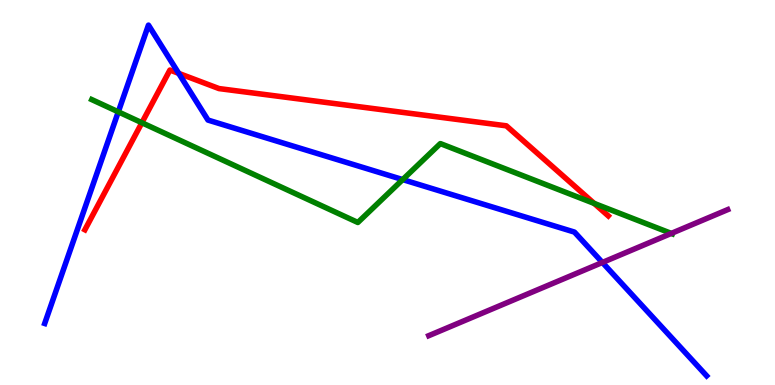[{'lines': ['blue', 'red'], 'intersections': [{'x': 2.31, 'y': 8.09}]}, {'lines': ['green', 'red'], 'intersections': [{'x': 1.83, 'y': 6.81}, {'x': 7.67, 'y': 4.72}]}, {'lines': ['purple', 'red'], 'intersections': []}, {'lines': ['blue', 'green'], 'intersections': [{'x': 1.53, 'y': 7.09}, {'x': 5.2, 'y': 5.34}]}, {'lines': ['blue', 'purple'], 'intersections': [{'x': 7.77, 'y': 3.18}]}, {'lines': ['green', 'purple'], 'intersections': [{'x': 8.66, 'y': 3.94}]}]